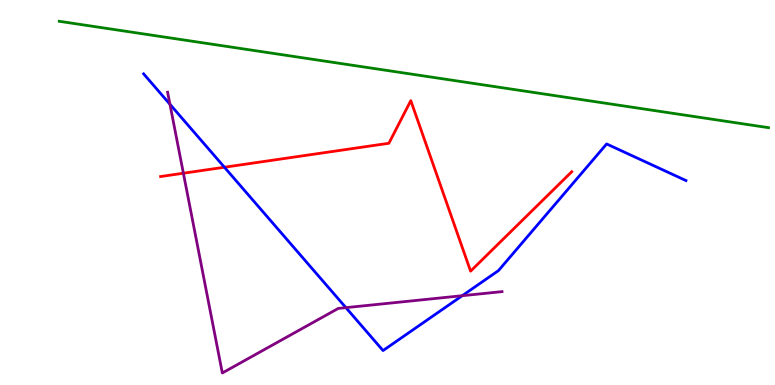[{'lines': ['blue', 'red'], 'intersections': [{'x': 2.9, 'y': 5.66}]}, {'lines': ['green', 'red'], 'intersections': []}, {'lines': ['purple', 'red'], 'intersections': [{'x': 2.37, 'y': 5.5}]}, {'lines': ['blue', 'green'], 'intersections': []}, {'lines': ['blue', 'purple'], 'intersections': [{'x': 2.19, 'y': 7.29}, {'x': 4.46, 'y': 2.01}, {'x': 5.96, 'y': 2.32}]}, {'lines': ['green', 'purple'], 'intersections': []}]